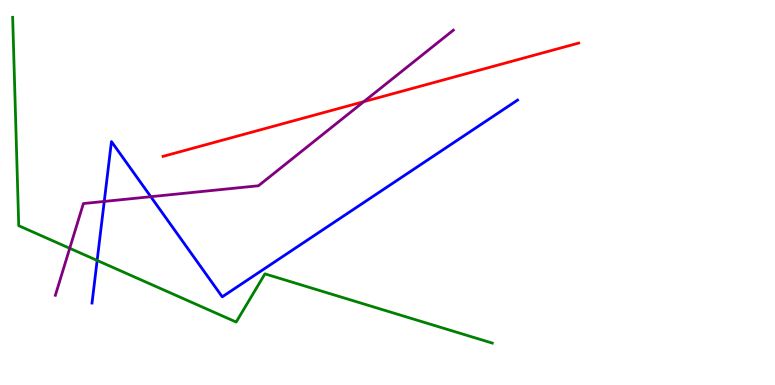[{'lines': ['blue', 'red'], 'intersections': []}, {'lines': ['green', 'red'], 'intersections': []}, {'lines': ['purple', 'red'], 'intersections': [{'x': 4.69, 'y': 7.36}]}, {'lines': ['blue', 'green'], 'intersections': [{'x': 1.25, 'y': 3.24}]}, {'lines': ['blue', 'purple'], 'intersections': [{'x': 1.35, 'y': 4.77}, {'x': 1.95, 'y': 4.89}]}, {'lines': ['green', 'purple'], 'intersections': [{'x': 0.9, 'y': 3.55}]}]